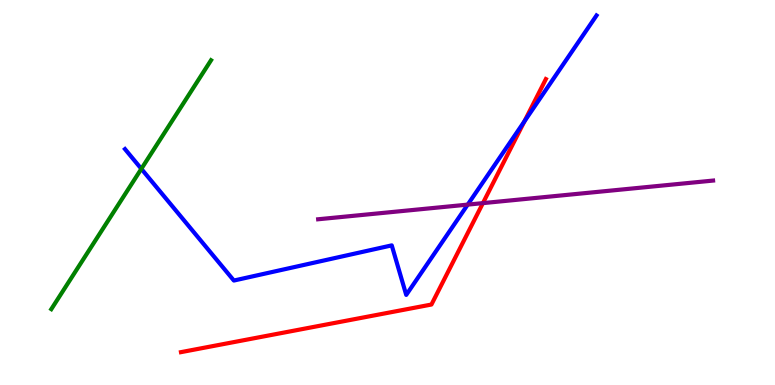[{'lines': ['blue', 'red'], 'intersections': [{'x': 6.77, 'y': 6.85}]}, {'lines': ['green', 'red'], 'intersections': []}, {'lines': ['purple', 'red'], 'intersections': [{'x': 6.23, 'y': 4.72}]}, {'lines': ['blue', 'green'], 'intersections': [{'x': 1.82, 'y': 5.61}]}, {'lines': ['blue', 'purple'], 'intersections': [{'x': 6.04, 'y': 4.69}]}, {'lines': ['green', 'purple'], 'intersections': []}]